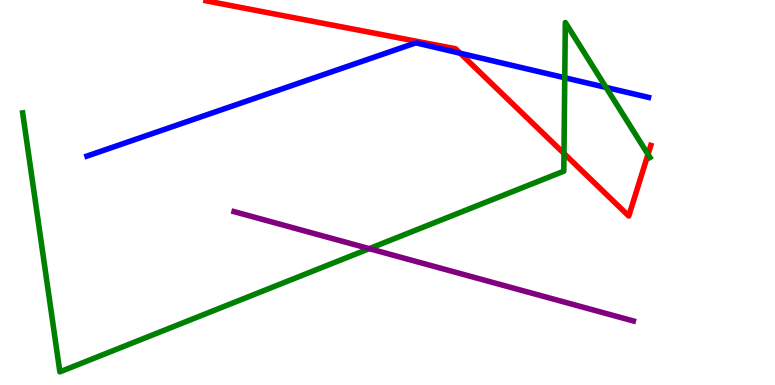[{'lines': ['blue', 'red'], 'intersections': [{'x': 5.94, 'y': 8.62}]}, {'lines': ['green', 'red'], 'intersections': [{'x': 7.28, 'y': 6.01}, {'x': 8.36, 'y': 5.99}]}, {'lines': ['purple', 'red'], 'intersections': []}, {'lines': ['blue', 'green'], 'intersections': [{'x': 7.29, 'y': 7.98}, {'x': 7.82, 'y': 7.73}]}, {'lines': ['blue', 'purple'], 'intersections': []}, {'lines': ['green', 'purple'], 'intersections': [{'x': 4.76, 'y': 3.54}]}]